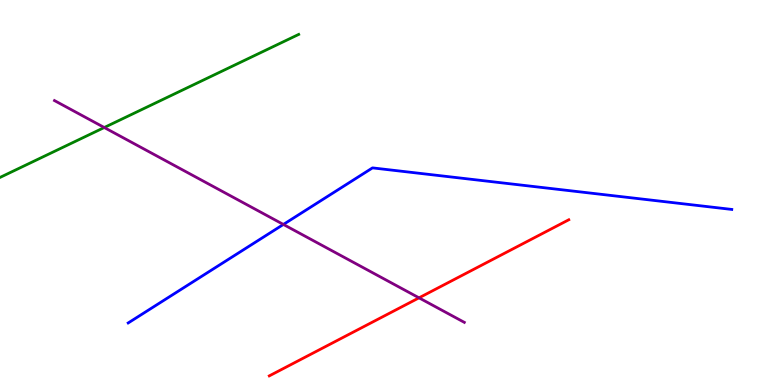[{'lines': ['blue', 'red'], 'intersections': []}, {'lines': ['green', 'red'], 'intersections': []}, {'lines': ['purple', 'red'], 'intersections': [{'x': 5.41, 'y': 2.26}]}, {'lines': ['blue', 'green'], 'intersections': []}, {'lines': ['blue', 'purple'], 'intersections': [{'x': 3.66, 'y': 4.17}]}, {'lines': ['green', 'purple'], 'intersections': [{'x': 1.35, 'y': 6.69}]}]